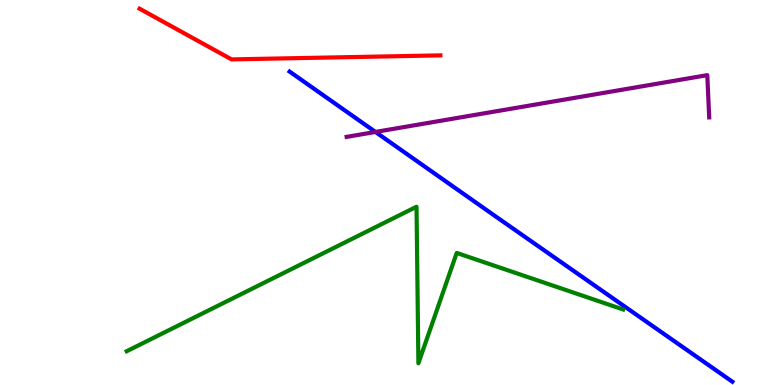[{'lines': ['blue', 'red'], 'intersections': []}, {'lines': ['green', 'red'], 'intersections': []}, {'lines': ['purple', 'red'], 'intersections': []}, {'lines': ['blue', 'green'], 'intersections': []}, {'lines': ['blue', 'purple'], 'intersections': [{'x': 4.84, 'y': 6.57}]}, {'lines': ['green', 'purple'], 'intersections': []}]